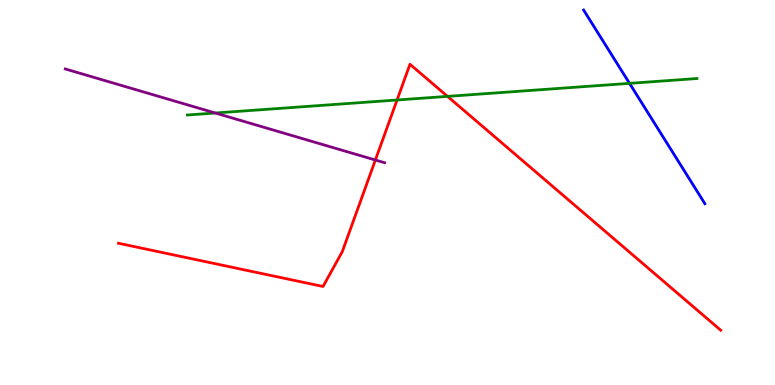[{'lines': ['blue', 'red'], 'intersections': []}, {'lines': ['green', 'red'], 'intersections': [{'x': 5.12, 'y': 7.4}, {'x': 5.77, 'y': 7.5}]}, {'lines': ['purple', 'red'], 'intersections': [{'x': 4.84, 'y': 5.84}]}, {'lines': ['blue', 'green'], 'intersections': [{'x': 8.12, 'y': 7.84}]}, {'lines': ['blue', 'purple'], 'intersections': []}, {'lines': ['green', 'purple'], 'intersections': [{'x': 2.78, 'y': 7.06}]}]